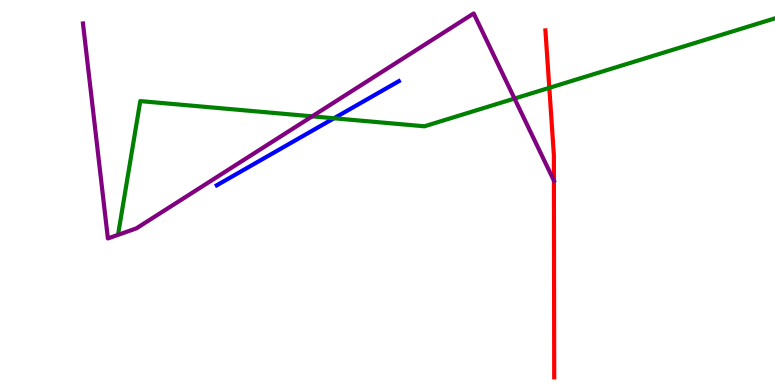[{'lines': ['blue', 'red'], 'intersections': []}, {'lines': ['green', 'red'], 'intersections': [{'x': 7.09, 'y': 7.72}]}, {'lines': ['purple', 'red'], 'intersections': [{'x': 7.15, 'y': 5.31}]}, {'lines': ['blue', 'green'], 'intersections': [{'x': 4.31, 'y': 6.93}]}, {'lines': ['blue', 'purple'], 'intersections': []}, {'lines': ['green', 'purple'], 'intersections': [{'x': 4.03, 'y': 6.98}, {'x': 6.64, 'y': 7.44}]}]